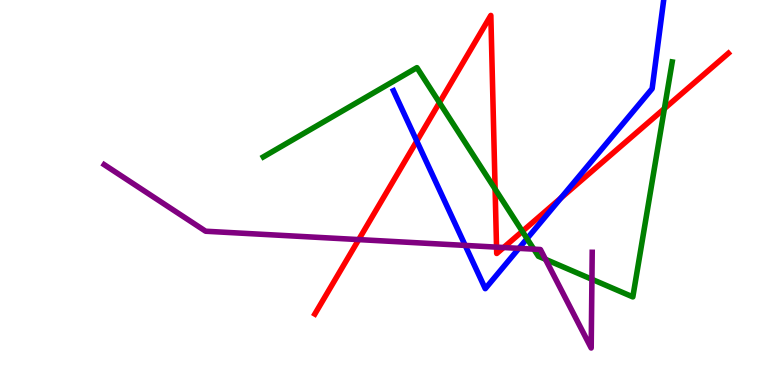[{'lines': ['blue', 'red'], 'intersections': [{'x': 5.38, 'y': 6.34}, {'x': 7.24, 'y': 4.86}]}, {'lines': ['green', 'red'], 'intersections': [{'x': 5.67, 'y': 7.33}, {'x': 6.39, 'y': 5.09}, {'x': 6.74, 'y': 3.99}, {'x': 8.57, 'y': 7.18}]}, {'lines': ['purple', 'red'], 'intersections': [{'x': 4.63, 'y': 3.78}, {'x': 6.41, 'y': 3.58}, {'x': 6.5, 'y': 3.57}]}, {'lines': ['blue', 'green'], 'intersections': [{'x': 6.8, 'y': 3.8}]}, {'lines': ['blue', 'purple'], 'intersections': [{'x': 6.0, 'y': 3.63}, {'x': 6.7, 'y': 3.55}]}, {'lines': ['green', 'purple'], 'intersections': [{'x': 6.89, 'y': 3.53}, {'x': 7.04, 'y': 3.27}, {'x': 7.64, 'y': 2.75}]}]